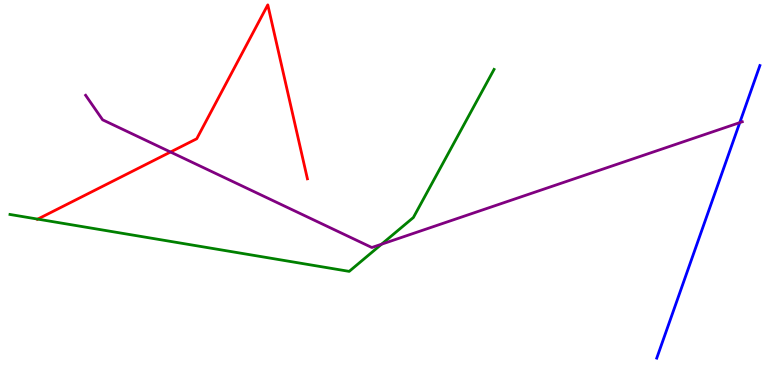[{'lines': ['blue', 'red'], 'intersections': []}, {'lines': ['green', 'red'], 'intersections': [{'x': 0.487, 'y': 4.31}]}, {'lines': ['purple', 'red'], 'intersections': [{'x': 2.2, 'y': 6.05}]}, {'lines': ['blue', 'green'], 'intersections': []}, {'lines': ['blue', 'purple'], 'intersections': [{'x': 9.55, 'y': 6.82}]}, {'lines': ['green', 'purple'], 'intersections': [{'x': 4.92, 'y': 3.66}]}]